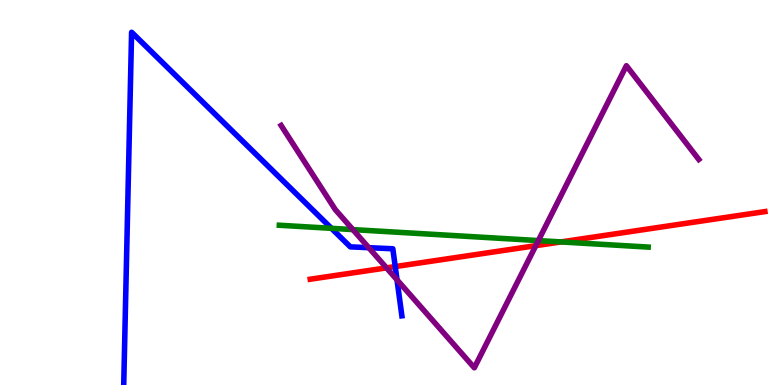[{'lines': ['blue', 'red'], 'intersections': [{'x': 5.1, 'y': 3.08}]}, {'lines': ['green', 'red'], 'intersections': [{'x': 7.24, 'y': 3.72}]}, {'lines': ['purple', 'red'], 'intersections': [{'x': 4.99, 'y': 3.04}, {'x': 6.91, 'y': 3.62}]}, {'lines': ['blue', 'green'], 'intersections': [{'x': 4.28, 'y': 4.07}]}, {'lines': ['blue', 'purple'], 'intersections': [{'x': 4.76, 'y': 3.57}, {'x': 5.12, 'y': 2.73}]}, {'lines': ['green', 'purple'], 'intersections': [{'x': 4.55, 'y': 4.04}, {'x': 6.95, 'y': 3.75}]}]